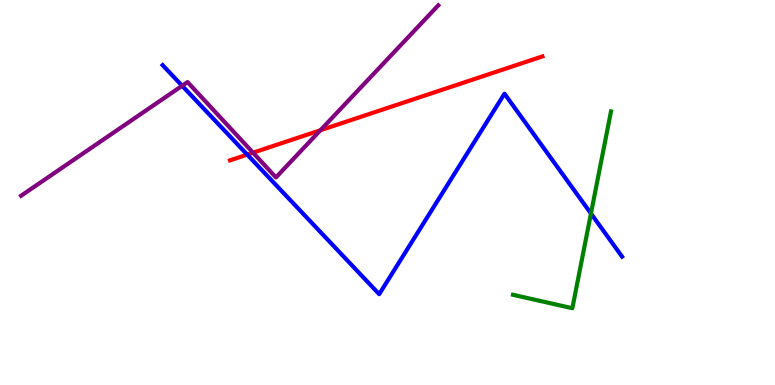[{'lines': ['blue', 'red'], 'intersections': [{'x': 3.19, 'y': 5.98}]}, {'lines': ['green', 'red'], 'intersections': []}, {'lines': ['purple', 'red'], 'intersections': [{'x': 3.26, 'y': 6.03}, {'x': 4.13, 'y': 6.62}]}, {'lines': ['blue', 'green'], 'intersections': [{'x': 7.63, 'y': 4.45}]}, {'lines': ['blue', 'purple'], 'intersections': [{'x': 2.35, 'y': 7.77}]}, {'lines': ['green', 'purple'], 'intersections': []}]